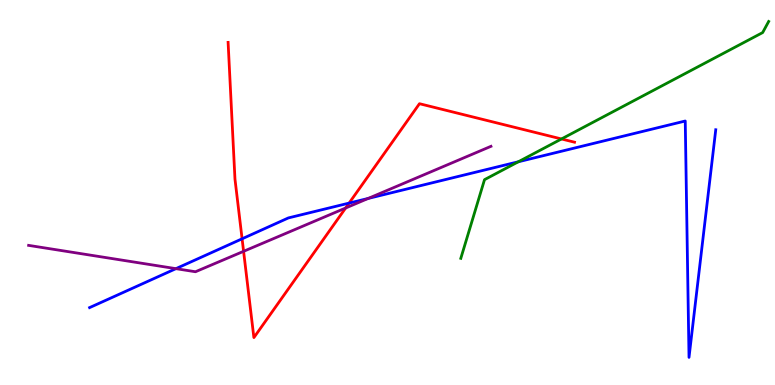[{'lines': ['blue', 'red'], 'intersections': [{'x': 3.12, 'y': 3.8}, {'x': 4.5, 'y': 4.72}]}, {'lines': ['green', 'red'], 'intersections': [{'x': 7.24, 'y': 6.39}]}, {'lines': ['purple', 'red'], 'intersections': [{'x': 3.14, 'y': 3.47}, {'x': 4.46, 'y': 4.6}]}, {'lines': ['blue', 'green'], 'intersections': [{'x': 6.69, 'y': 5.8}]}, {'lines': ['blue', 'purple'], 'intersections': [{'x': 2.27, 'y': 3.02}, {'x': 4.75, 'y': 4.85}]}, {'lines': ['green', 'purple'], 'intersections': []}]